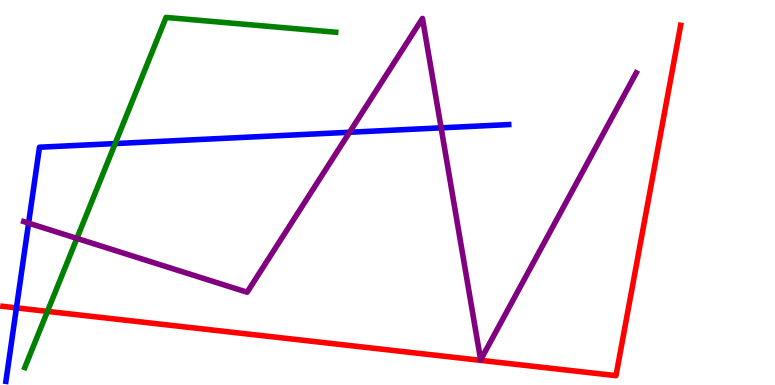[{'lines': ['blue', 'red'], 'intersections': [{'x': 0.212, 'y': 2.0}]}, {'lines': ['green', 'red'], 'intersections': [{'x': 0.612, 'y': 1.91}]}, {'lines': ['purple', 'red'], 'intersections': []}, {'lines': ['blue', 'green'], 'intersections': [{'x': 1.49, 'y': 6.27}]}, {'lines': ['blue', 'purple'], 'intersections': [{'x': 0.369, 'y': 4.2}, {'x': 4.51, 'y': 6.56}, {'x': 5.69, 'y': 6.68}]}, {'lines': ['green', 'purple'], 'intersections': [{'x': 0.992, 'y': 3.81}]}]